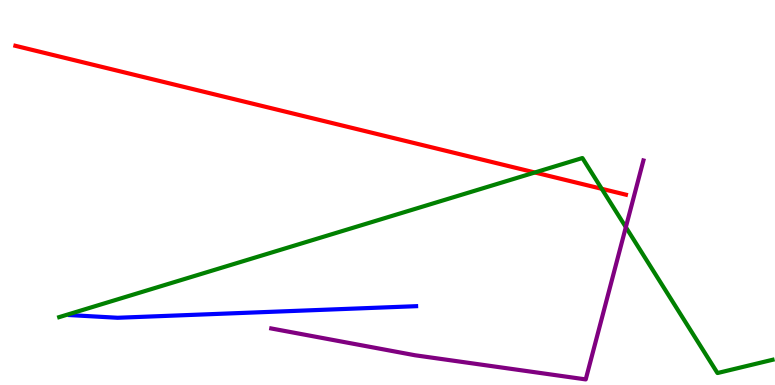[{'lines': ['blue', 'red'], 'intersections': []}, {'lines': ['green', 'red'], 'intersections': [{'x': 6.9, 'y': 5.52}, {'x': 7.76, 'y': 5.1}]}, {'lines': ['purple', 'red'], 'intersections': []}, {'lines': ['blue', 'green'], 'intersections': []}, {'lines': ['blue', 'purple'], 'intersections': []}, {'lines': ['green', 'purple'], 'intersections': [{'x': 8.08, 'y': 4.1}]}]